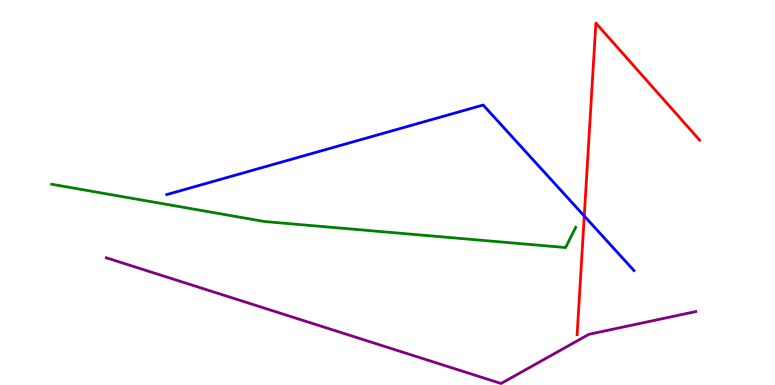[{'lines': ['blue', 'red'], 'intersections': [{'x': 7.54, 'y': 4.39}]}, {'lines': ['green', 'red'], 'intersections': []}, {'lines': ['purple', 'red'], 'intersections': []}, {'lines': ['blue', 'green'], 'intersections': []}, {'lines': ['blue', 'purple'], 'intersections': []}, {'lines': ['green', 'purple'], 'intersections': []}]